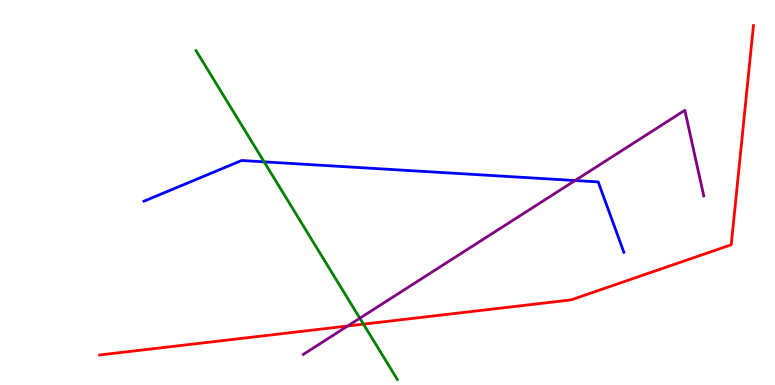[{'lines': ['blue', 'red'], 'intersections': []}, {'lines': ['green', 'red'], 'intersections': [{'x': 4.69, 'y': 1.58}]}, {'lines': ['purple', 'red'], 'intersections': [{'x': 4.49, 'y': 1.53}]}, {'lines': ['blue', 'green'], 'intersections': [{'x': 3.41, 'y': 5.8}]}, {'lines': ['blue', 'purple'], 'intersections': [{'x': 7.42, 'y': 5.31}]}, {'lines': ['green', 'purple'], 'intersections': [{'x': 4.64, 'y': 1.73}]}]